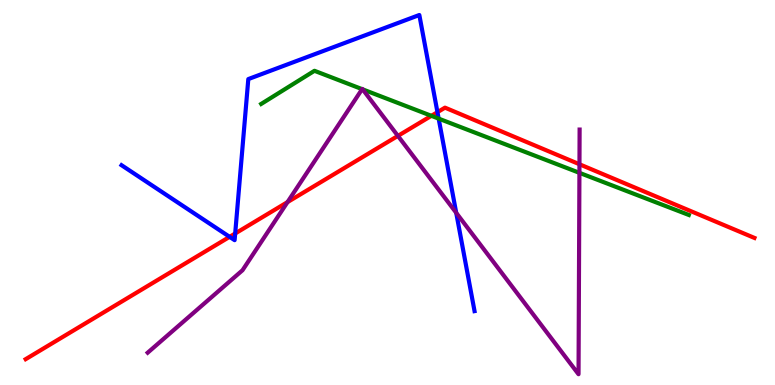[{'lines': ['blue', 'red'], 'intersections': [{'x': 2.96, 'y': 3.85}, {'x': 3.03, 'y': 3.94}, {'x': 5.64, 'y': 7.09}]}, {'lines': ['green', 'red'], 'intersections': [{'x': 5.57, 'y': 6.99}]}, {'lines': ['purple', 'red'], 'intersections': [{'x': 3.71, 'y': 4.75}, {'x': 5.13, 'y': 6.47}, {'x': 7.48, 'y': 5.73}]}, {'lines': ['blue', 'green'], 'intersections': [{'x': 5.66, 'y': 6.92}]}, {'lines': ['blue', 'purple'], 'intersections': [{'x': 5.89, 'y': 4.47}]}, {'lines': ['green', 'purple'], 'intersections': [{'x': 4.67, 'y': 7.68}, {'x': 4.68, 'y': 7.68}, {'x': 7.48, 'y': 5.51}]}]